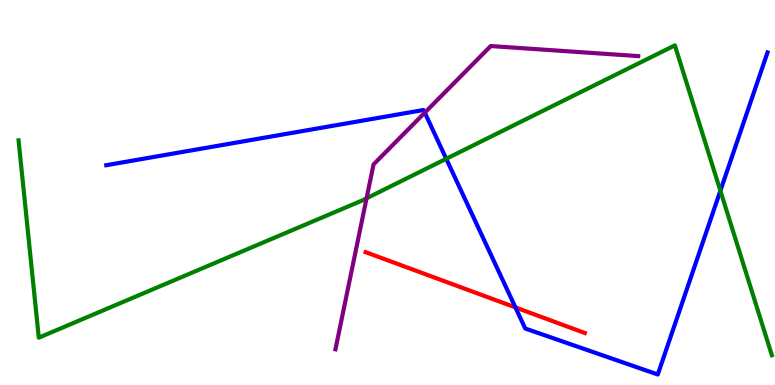[{'lines': ['blue', 'red'], 'intersections': [{'x': 6.65, 'y': 2.02}]}, {'lines': ['green', 'red'], 'intersections': []}, {'lines': ['purple', 'red'], 'intersections': []}, {'lines': ['blue', 'green'], 'intersections': [{'x': 5.76, 'y': 5.88}, {'x': 9.3, 'y': 5.05}]}, {'lines': ['blue', 'purple'], 'intersections': [{'x': 5.48, 'y': 7.07}]}, {'lines': ['green', 'purple'], 'intersections': [{'x': 4.73, 'y': 4.85}]}]